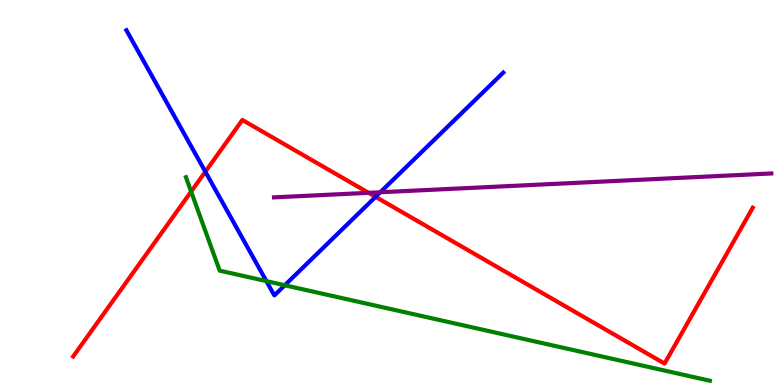[{'lines': ['blue', 'red'], 'intersections': [{'x': 2.65, 'y': 5.54}, {'x': 4.85, 'y': 4.89}]}, {'lines': ['green', 'red'], 'intersections': [{'x': 2.47, 'y': 5.02}]}, {'lines': ['purple', 'red'], 'intersections': [{'x': 4.76, 'y': 4.99}]}, {'lines': ['blue', 'green'], 'intersections': [{'x': 3.44, 'y': 2.7}, {'x': 3.67, 'y': 2.59}]}, {'lines': ['blue', 'purple'], 'intersections': [{'x': 4.91, 'y': 5.01}]}, {'lines': ['green', 'purple'], 'intersections': []}]